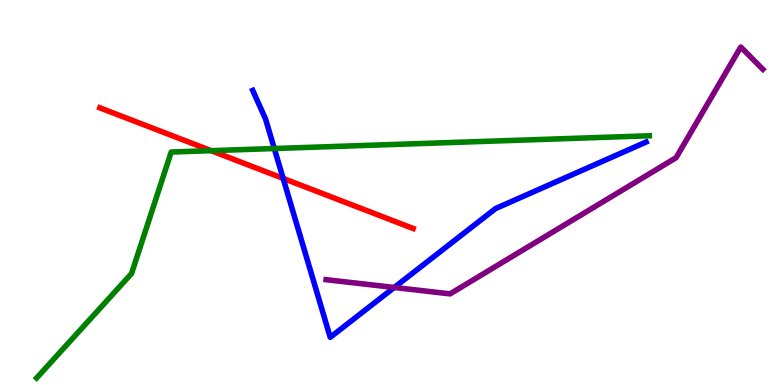[{'lines': ['blue', 'red'], 'intersections': [{'x': 3.65, 'y': 5.37}]}, {'lines': ['green', 'red'], 'intersections': [{'x': 2.72, 'y': 6.09}]}, {'lines': ['purple', 'red'], 'intersections': []}, {'lines': ['blue', 'green'], 'intersections': [{'x': 3.54, 'y': 6.14}]}, {'lines': ['blue', 'purple'], 'intersections': [{'x': 5.09, 'y': 2.53}]}, {'lines': ['green', 'purple'], 'intersections': []}]